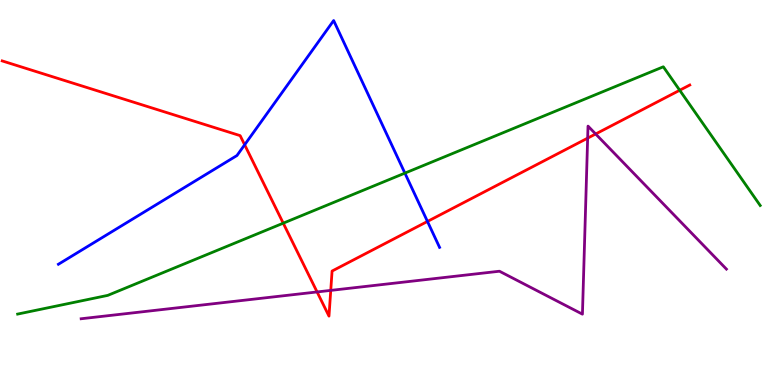[{'lines': ['blue', 'red'], 'intersections': [{'x': 3.16, 'y': 6.24}, {'x': 5.52, 'y': 4.25}]}, {'lines': ['green', 'red'], 'intersections': [{'x': 3.65, 'y': 4.2}, {'x': 8.77, 'y': 7.66}]}, {'lines': ['purple', 'red'], 'intersections': [{'x': 4.09, 'y': 2.42}, {'x': 4.27, 'y': 2.46}, {'x': 7.58, 'y': 6.41}, {'x': 7.69, 'y': 6.52}]}, {'lines': ['blue', 'green'], 'intersections': [{'x': 5.22, 'y': 5.5}]}, {'lines': ['blue', 'purple'], 'intersections': []}, {'lines': ['green', 'purple'], 'intersections': []}]